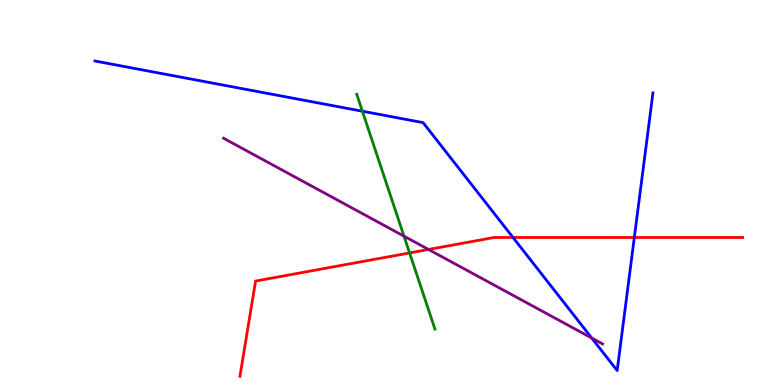[{'lines': ['blue', 'red'], 'intersections': [{'x': 6.62, 'y': 3.83}, {'x': 8.18, 'y': 3.83}]}, {'lines': ['green', 'red'], 'intersections': [{'x': 5.28, 'y': 3.43}]}, {'lines': ['purple', 'red'], 'intersections': [{'x': 5.53, 'y': 3.52}]}, {'lines': ['blue', 'green'], 'intersections': [{'x': 4.68, 'y': 7.11}]}, {'lines': ['blue', 'purple'], 'intersections': [{'x': 7.64, 'y': 1.22}]}, {'lines': ['green', 'purple'], 'intersections': [{'x': 5.21, 'y': 3.87}]}]